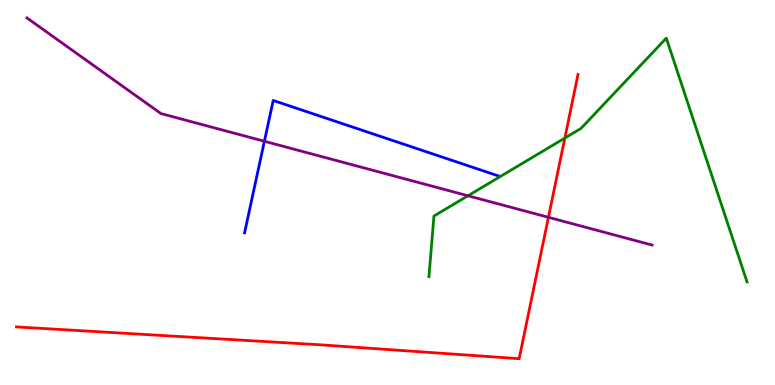[{'lines': ['blue', 'red'], 'intersections': []}, {'lines': ['green', 'red'], 'intersections': [{'x': 7.29, 'y': 6.41}]}, {'lines': ['purple', 'red'], 'intersections': [{'x': 7.08, 'y': 4.36}]}, {'lines': ['blue', 'green'], 'intersections': []}, {'lines': ['blue', 'purple'], 'intersections': [{'x': 3.41, 'y': 6.33}]}, {'lines': ['green', 'purple'], 'intersections': [{'x': 6.04, 'y': 4.92}]}]